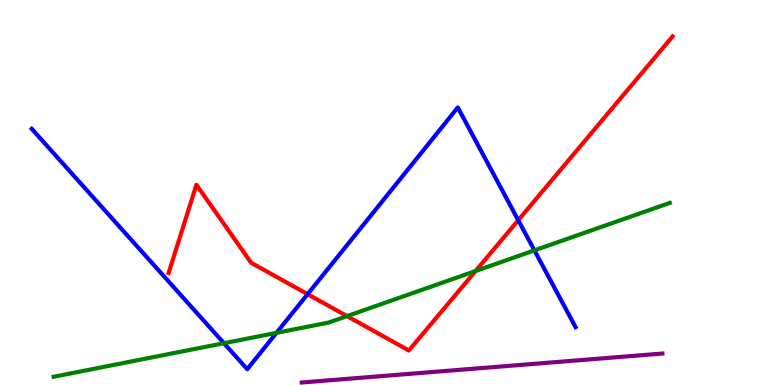[{'lines': ['blue', 'red'], 'intersections': [{'x': 3.97, 'y': 2.36}, {'x': 6.69, 'y': 4.28}]}, {'lines': ['green', 'red'], 'intersections': [{'x': 4.48, 'y': 1.79}, {'x': 6.14, 'y': 2.96}]}, {'lines': ['purple', 'red'], 'intersections': []}, {'lines': ['blue', 'green'], 'intersections': [{'x': 2.89, 'y': 1.09}, {'x': 3.57, 'y': 1.35}, {'x': 6.9, 'y': 3.5}]}, {'lines': ['blue', 'purple'], 'intersections': []}, {'lines': ['green', 'purple'], 'intersections': []}]